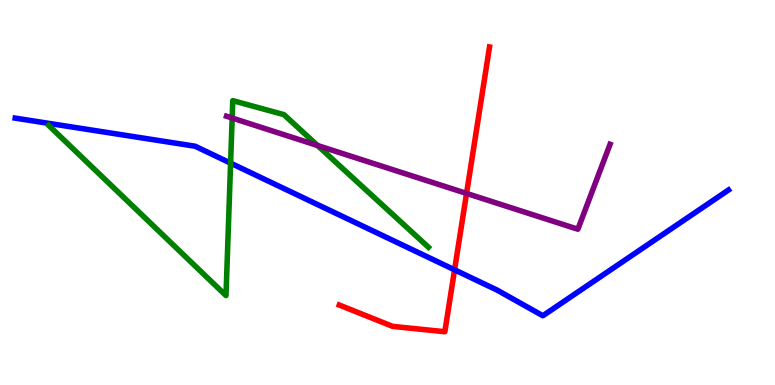[{'lines': ['blue', 'red'], 'intersections': [{'x': 5.87, 'y': 2.99}]}, {'lines': ['green', 'red'], 'intersections': []}, {'lines': ['purple', 'red'], 'intersections': [{'x': 6.02, 'y': 4.98}]}, {'lines': ['blue', 'green'], 'intersections': [{'x': 2.98, 'y': 5.76}]}, {'lines': ['blue', 'purple'], 'intersections': []}, {'lines': ['green', 'purple'], 'intersections': [{'x': 3.0, 'y': 6.93}, {'x': 4.1, 'y': 6.22}]}]